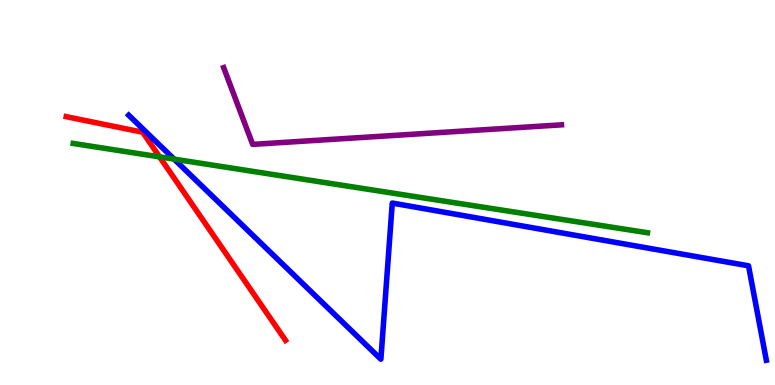[{'lines': ['blue', 'red'], 'intersections': []}, {'lines': ['green', 'red'], 'intersections': [{'x': 2.06, 'y': 5.93}]}, {'lines': ['purple', 'red'], 'intersections': []}, {'lines': ['blue', 'green'], 'intersections': [{'x': 2.25, 'y': 5.87}]}, {'lines': ['blue', 'purple'], 'intersections': []}, {'lines': ['green', 'purple'], 'intersections': []}]